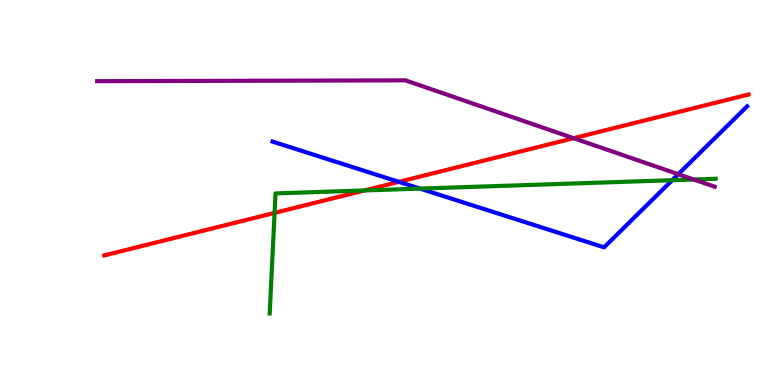[{'lines': ['blue', 'red'], 'intersections': [{'x': 5.15, 'y': 5.28}]}, {'lines': ['green', 'red'], 'intersections': [{'x': 3.54, 'y': 4.47}, {'x': 4.7, 'y': 5.05}]}, {'lines': ['purple', 'red'], 'intersections': [{'x': 7.4, 'y': 6.41}]}, {'lines': ['blue', 'green'], 'intersections': [{'x': 5.42, 'y': 5.1}, {'x': 8.67, 'y': 5.32}]}, {'lines': ['blue', 'purple'], 'intersections': [{'x': 8.75, 'y': 5.48}]}, {'lines': ['green', 'purple'], 'intersections': [{'x': 8.95, 'y': 5.34}]}]